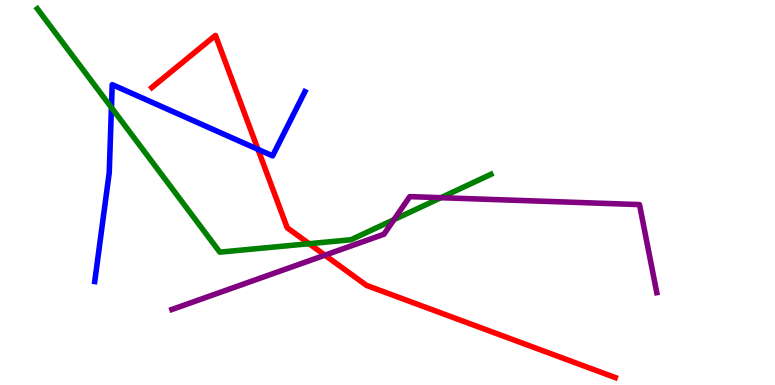[{'lines': ['blue', 'red'], 'intersections': [{'x': 3.33, 'y': 6.12}]}, {'lines': ['green', 'red'], 'intersections': [{'x': 3.99, 'y': 3.67}]}, {'lines': ['purple', 'red'], 'intersections': [{'x': 4.19, 'y': 3.37}]}, {'lines': ['blue', 'green'], 'intersections': [{'x': 1.44, 'y': 7.21}]}, {'lines': ['blue', 'purple'], 'intersections': []}, {'lines': ['green', 'purple'], 'intersections': [{'x': 5.08, 'y': 4.29}, {'x': 5.69, 'y': 4.86}]}]